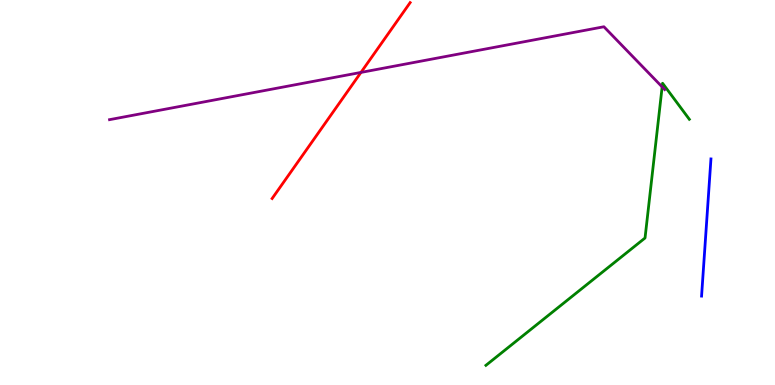[{'lines': ['blue', 'red'], 'intersections': []}, {'lines': ['green', 'red'], 'intersections': []}, {'lines': ['purple', 'red'], 'intersections': [{'x': 4.66, 'y': 8.12}]}, {'lines': ['blue', 'green'], 'intersections': []}, {'lines': ['blue', 'purple'], 'intersections': []}, {'lines': ['green', 'purple'], 'intersections': [{'x': 8.54, 'y': 7.74}]}]